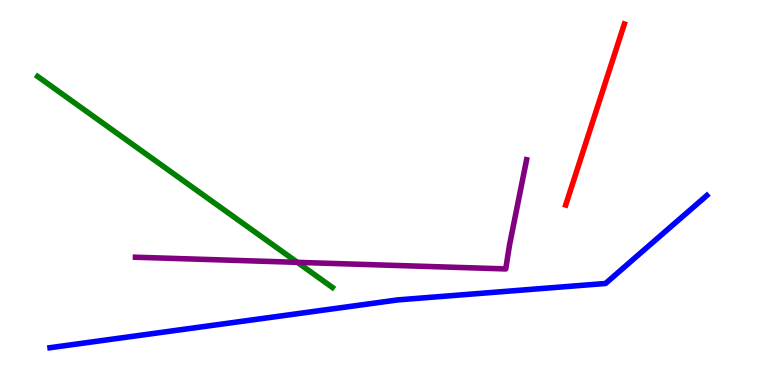[{'lines': ['blue', 'red'], 'intersections': []}, {'lines': ['green', 'red'], 'intersections': []}, {'lines': ['purple', 'red'], 'intersections': []}, {'lines': ['blue', 'green'], 'intersections': []}, {'lines': ['blue', 'purple'], 'intersections': []}, {'lines': ['green', 'purple'], 'intersections': [{'x': 3.84, 'y': 3.19}]}]